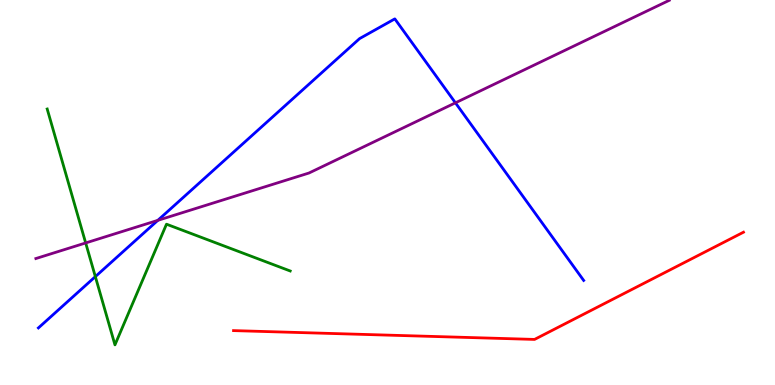[{'lines': ['blue', 'red'], 'intersections': []}, {'lines': ['green', 'red'], 'intersections': []}, {'lines': ['purple', 'red'], 'intersections': []}, {'lines': ['blue', 'green'], 'intersections': [{'x': 1.23, 'y': 2.82}]}, {'lines': ['blue', 'purple'], 'intersections': [{'x': 2.04, 'y': 4.28}, {'x': 5.88, 'y': 7.33}]}, {'lines': ['green', 'purple'], 'intersections': [{'x': 1.11, 'y': 3.69}]}]